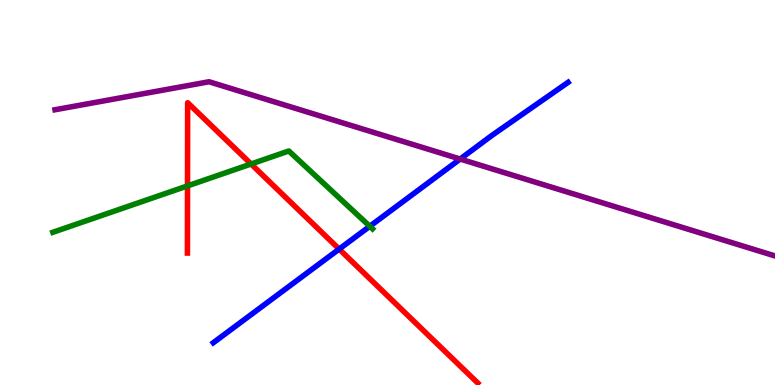[{'lines': ['blue', 'red'], 'intersections': [{'x': 4.38, 'y': 3.53}]}, {'lines': ['green', 'red'], 'intersections': [{'x': 2.42, 'y': 5.17}, {'x': 3.24, 'y': 5.74}]}, {'lines': ['purple', 'red'], 'intersections': []}, {'lines': ['blue', 'green'], 'intersections': [{'x': 4.77, 'y': 4.12}]}, {'lines': ['blue', 'purple'], 'intersections': [{'x': 5.94, 'y': 5.87}]}, {'lines': ['green', 'purple'], 'intersections': []}]